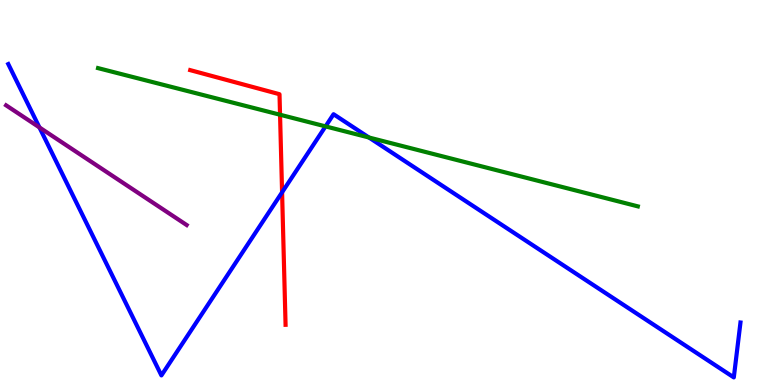[{'lines': ['blue', 'red'], 'intersections': [{'x': 3.64, 'y': 5.0}]}, {'lines': ['green', 'red'], 'intersections': [{'x': 3.61, 'y': 7.02}]}, {'lines': ['purple', 'red'], 'intersections': []}, {'lines': ['blue', 'green'], 'intersections': [{'x': 4.2, 'y': 6.72}, {'x': 4.76, 'y': 6.43}]}, {'lines': ['blue', 'purple'], 'intersections': [{'x': 0.509, 'y': 6.69}]}, {'lines': ['green', 'purple'], 'intersections': []}]